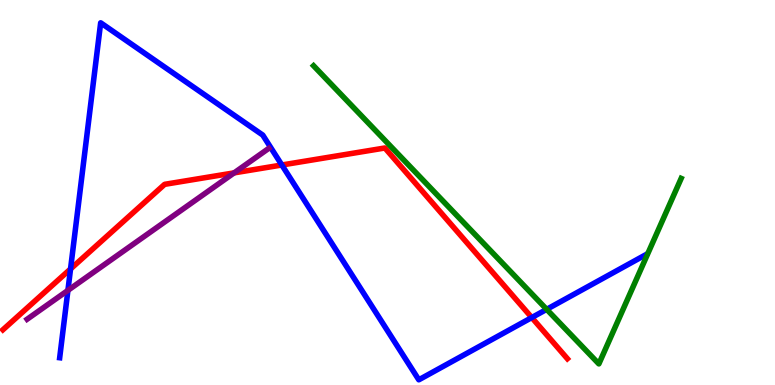[{'lines': ['blue', 'red'], 'intersections': [{'x': 0.91, 'y': 3.01}, {'x': 3.64, 'y': 5.71}, {'x': 6.86, 'y': 1.75}]}, {'lines': ['green', 'red'], 'intersections': []}, {'lines': ['purple', 'red'], 'intersections': [{'x': 3.02, 'y': 5.51}]}, {'lines': ['blue', 'green'], 'intersections': [{'x': 7.05, 'y': 1.97}]}, {'lines': ['blue', 'purple'], 'intersections': [{'x': 0.876, 'y': 2.46}]}, {'lines': ['green', 'purple'], 'intersections': []}]